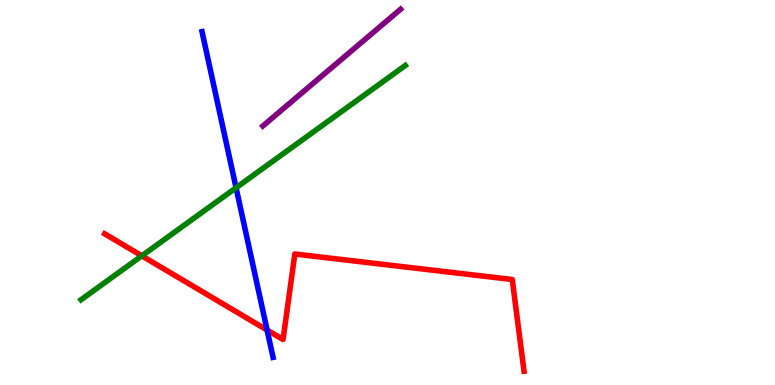[{'lines': ['blue', 'red'], 'intersections': [{'x': 3.45, 'y': 1.43}]}, {'lines': ['green', 'red'], 'intersections': [{'x': 1.83, 'y': 3.36}]}, {'lines': ['purple', 'red'], 'intersections': []}, {'lines': ['blue', 'green'], 'intersections': [{'x': 3.05, 'y': 5.12}]}, {'lines': ['blue', 'purple'], 'intersections': []}, {'lines': ['green', 'purple'], 'intersections': []}]